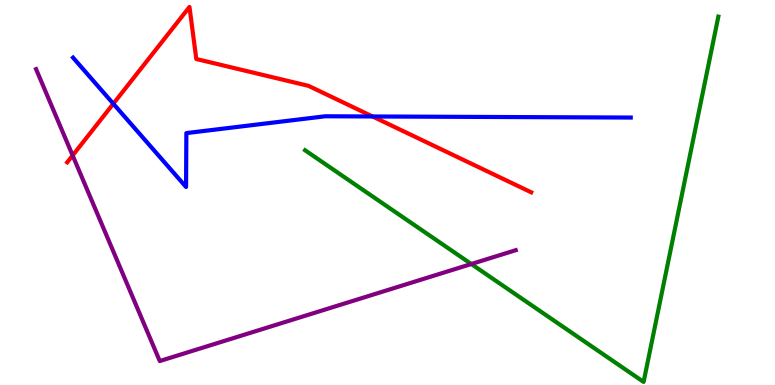[{'lines': ['blue', 'red'], 'intersections': [{'x': 1.46, 'y': 7.31}, {'x': 4.81, 'y': 6.97}]}, {'lines': ['green', 'red'], 'intersections': []}, {'lines': ['purple', 'red'], 'intersections': [{'x': 0.937, 'y': 5.96}]}, {'lines': ['blue', 'green'], 'intersections': []}, {'lines': ['blue', 'purple'], 'intersections': []}, {'lines': ['green', 'purple'], 'intersections': [{'x': 6.08, 'y': 3.14}]}]